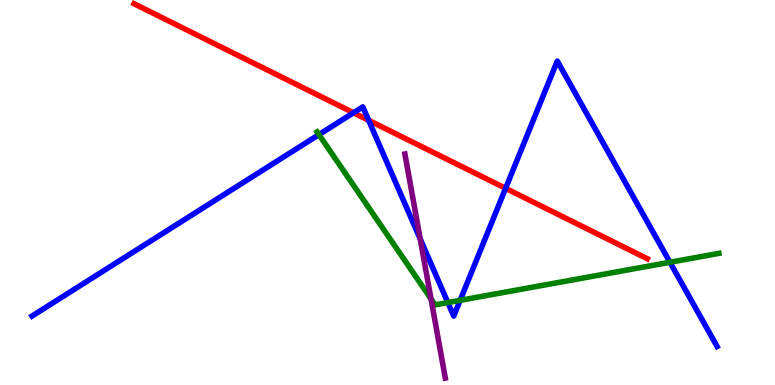[{'lines': ['blue', 'red'], 'intersections': [{'x': 4.56, 'y': 7.07}, {'x': 4.76, 'y': 6.88}, {'x': 6.52, 'y': 5.11}]}, {'lines': ['green', 'red'], 'intersections': []}, {'lines': ['purple', 'red'], 'intersections': []}, {'lines': ['blue', 'green'], 'intersections': [{'x': 4.12, 'y': 6.5}, {'x': 5.78, 'y': 2.14}, {'x': 5.94, 'y': 2.2}, {'x': 8.64, 'y': 3.19}]}, {'lines': ['blue', 'purple'], 'intersections': [{'x': 5.42, 'y': 3.79}]}, {'lines': ['green', 'purple'], 'intersections': [{'x': 5.56, 'y': 2.24}]}]